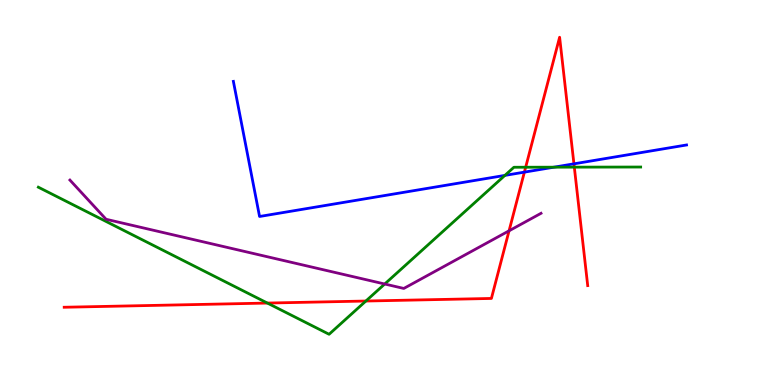[{'lines': ['blue', 'red'], 'intersections': [{'x': 6.77, 'y': 5.53}, {'x': 7.41, 'y': 5.74}]}, {'lines': ['green', 'red'], 'intersections': [{'x': 3.45, 'y': 2.13}, {'x': 4.72, 'y': 2.18}, {'x': 6.78, 'y': 5.66}, {'x': 7.41, 'y': 5.66}]}, {'lines': ['purple', 'red'], 'intersections': [{'x': 6.57, 'y': 4.01}]}, {'lines': ['blue', 'green'], 'intersections': [{'x': 6.51, 'y': 5.44}, {'x': 7.15, 'y': 5.66}]}, {'lines': ['blue', 'purple'], 'intersections': []}, {'lines': ['green', 'purple'], 'intersections': [{'x': 4.96, 'y': 2.62}]}]